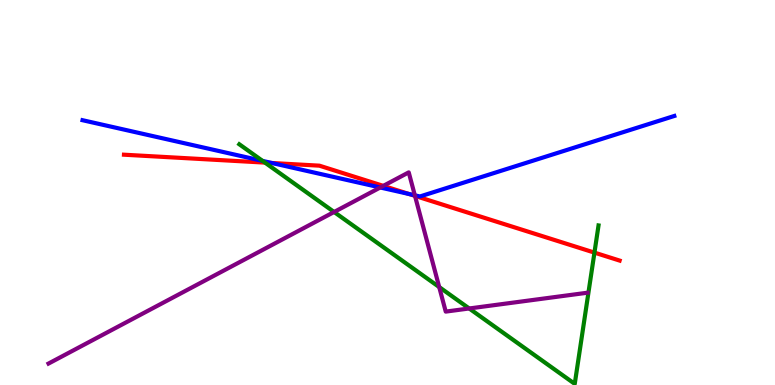[{'lines': ['blue', 'red'], 'intersections': [{'x': 3.51, 'y': 5.77}, {'x': 5.28, 'y': 4.96}]}, {'lines': ['green', 'red'], 'intersections': [{'x': 3.42, 'y': 5.78}, {'x': 7.67, 'y': 3.44}]}, {'lines': ['purple', 'red'], 'intersections': [{'x': 4.95, 'y': 5.17}, {'x': 5.35, 'y': 4.91}]}, {'lines': ['blue', 'green'], 'intersections': [{'x': 3.39, 'y': 5.82}]}, {'lines': ['blue', 'purple'], 'intersections': [{'x': 4.91, 'y': 5.13}, {'x': 5.35, 'y': 4.93}]}, {'lines': ['green', 'purple'], 'intersections': [{'x': 4.31, 'y': 4.49}, {'x': 5.67, 'y': 2.54}, {'x': 6.05, 'y': 1.99}]}]